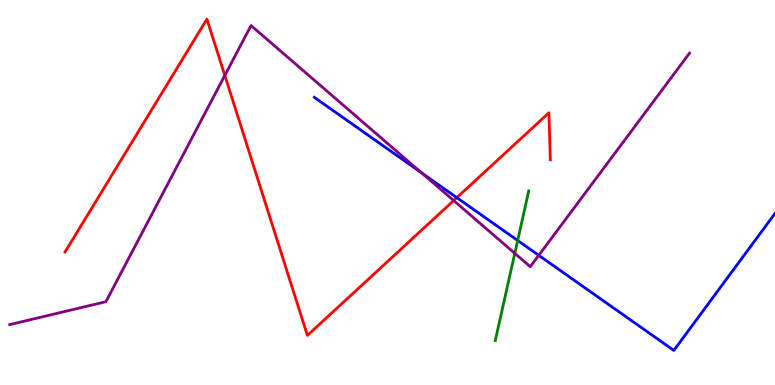[{'lines': ['blue', 'red'], 'intersections': [{'x': 5.89, 'y': 4.87}]}, {'lines': ['green', 'red'], 'intersections': []}, {'lines': ['purple', 'red'], 'intersections': [{'x': 2.9, 'y': 8.04}, {'x': 5.85, 'y': 4.79}]}, {'lines': ['blue', 'green'], 'intersections': [{'x': 6.68, 'y': 3.75}]}, {'lines': ['blue', 'purple'], 'intersections': [{'x': 5.44, 'y': 5.51}, {'x': 6.95, 'y': 3.37}]}, {'lines': ['green', 'purple'], 'intersections': [{'x': 6.64, 'y': 3.42}]}]